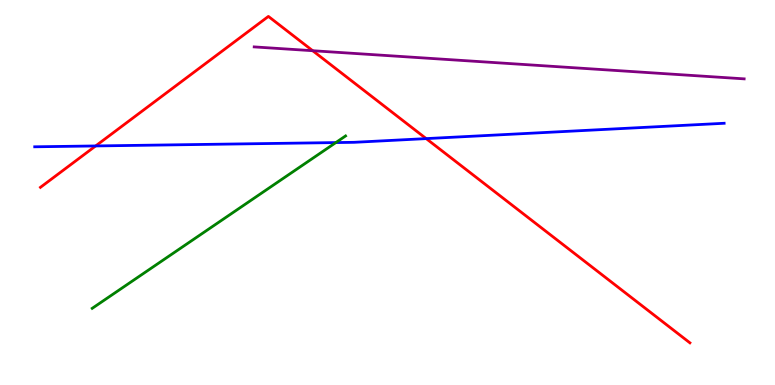[{'lines': ['blue', 'red'], 'intersections': [{'x': 1.23, 'y': 6.21}, {'x': 5.5, 'y': 6.4}]}, {'lines': ['green', 'red'], 'intersections': []}, {'lines': ['purple', 'red'], 'intersections': [{'x': 4.03, 'y': 8.68}]}, {'lines': ['blue', 'green'], 'intersections': [{'x': 4.33, 'y': 6.3}]}, {'lines': ['blue', 'purple'], 'intersections': []}, {'lines': ['green', 'purple'], 'intersections': []}]